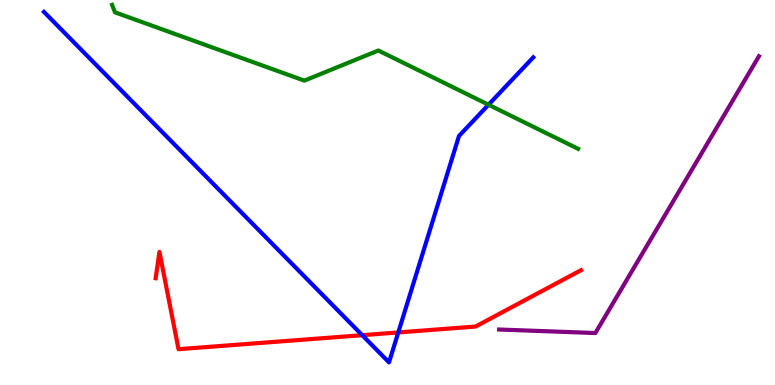[{'lines': ['blue', 'red'], 'intersections': [{'x': 4.67, 'y': 1.29}, {'x': 5.14, 'y': 1.37}]}, {'lines': ['green', 'red'], 'intersections': []}, {'lines': ['purple', 'red'], 'intersections': []}, {'lines': ['blue', 'green'], 'intersections': [{'x': 6.3, 'y': 7.28}]}, {'lines': ['blue', 'purple'], 'intersections': []}, {'lines': ['green', 'purple'], 'intersections': []}]